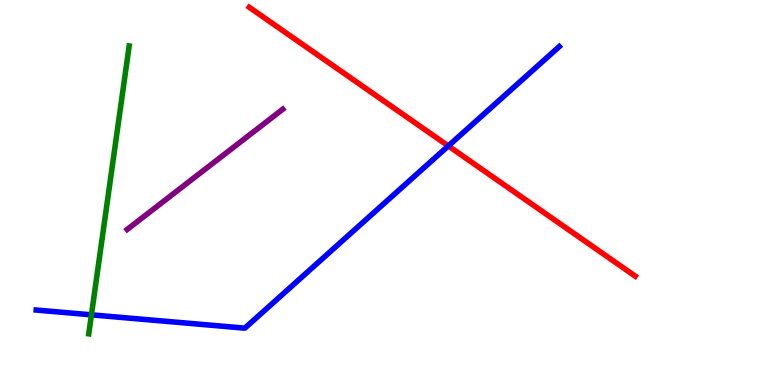[{'lines': ['blue', 'red'], 'intersections': [{'x': 5.78, 'y': 6.21}]}, {'lines': ['green', 'red'], 'intersections': []}, {'lines': ['purple', 'red'], 'intersections': []}, {'lines': ['blue', 'green'], 'intersections': [{'x': 1.18, 'y': 1.82}]}, {'lines': ['blue', 'purple'], 'intersections': []}, {'lines': ['green', 'purple'], 'intersections': []}]